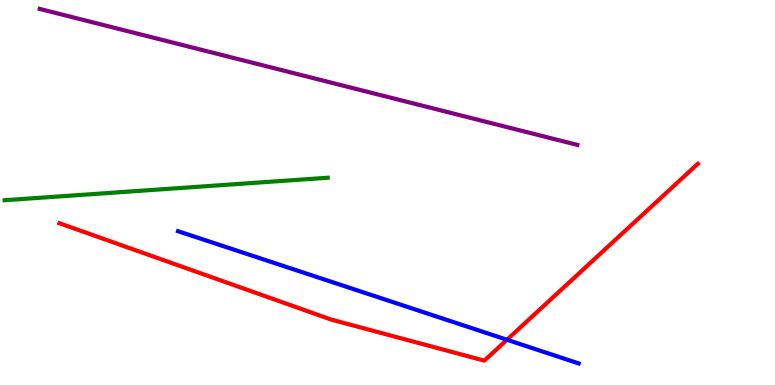[{'lines': ['blue', 'red'], 'intersections': [{'x': 6.54, 'y': 1.18}]}, {'lines': ['green', 'red'], 'intersections': []}, {'lines': ['purple', 'red'], 'intersections': []}, {'lines': ['blue', 'green'], 'intersections': []}, {'lines': ['blue', 'purple'], 'intersections': []}, {'lines': ['green', 'purple'], 'intersections': []}]